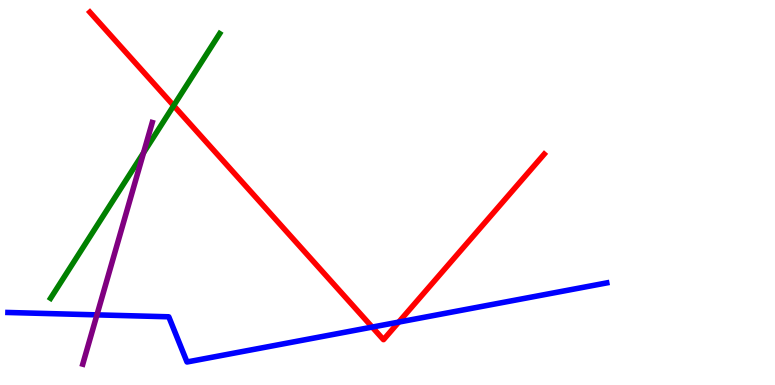[{'lines': ['blue', 'red'], 'intersections': [{'x': 4.8, 'y': 1.5}, {'x': 5.14, 'y': 1.63}]}, {'lines': ['green', 'red'], 'intersections': [{'x': 2.24, 'y': 7.26}]}, {'lines': ['purple', 'red'], 'intersections': []}, {'lines': ['blue', 'green'], 'intersections': []}, {'lines': ['blue', 'purple'], 'intersections': [{'x': 1.25, 'y': 1.82}]}, {'lines': ['green', 'purple'], 'intersections': [{'x': 1.85, 'y': 6.03}]}]